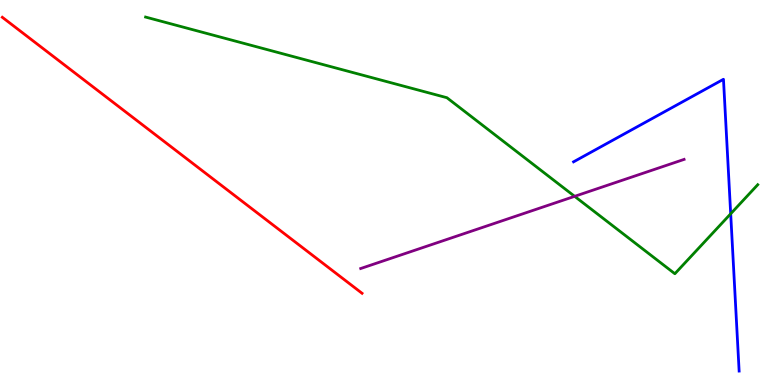[{'lines': ['blue', 'red'], 'intersections': []}, {'lines': ['green', 'red'], 'intersections': []}, {'lines': ['purple', 'red'], 'intersections': []}, {'lines': ['blue', 'green'], 'intersections': [{'x': 9.43, 'y': 4.45}]}, {'lines': ['blue', 'purple'], 'intersections': []}, {'lines': ['green', 'purple'], 'intersections': [{'x': 7.41, 'y': 4.9}]}]